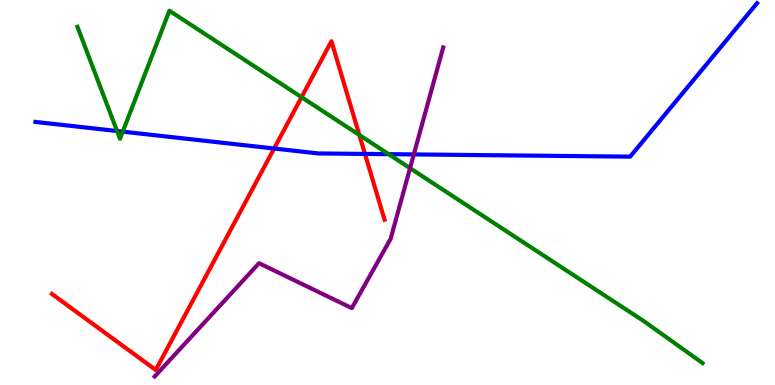[{'lines': ['blue', 'red'], 'intersections': [{'x': 3.54, 'y': 6.14}, {'x': 4.71, 'y': 6.0}]}, {'lines': ['green', 'red'], 'intersections': [{'x': 3.89, 'y': 7.48}, {'x': 4.64, 'y': 6.49}]}, {'lines': ['purple', 'red'], 'intersections': []}, {'lines': ['blue', 'green'], 'intersections': [{'x': 1.51, 'y': 6.6}, {'x': 1.58, 'y': 6.58}, {'x': 5.01, 'y': 6.0}]}, {'lines': ['blue', 'purple'], 'intersections': [{'x': 5.34, 'y': 5.99}]}, {'lines': ['green', 'purple'], 'intersections': [{'x': 5.29, 'y': 5.63}]}]